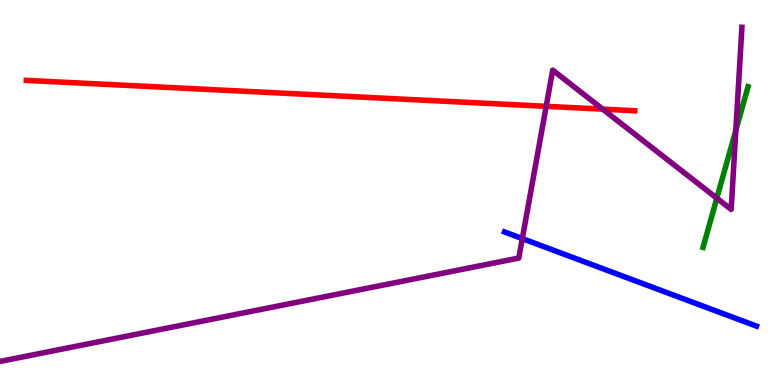[{'lines': ['blue', 'red'], 'intersections': []}, {'lines': ['green', 'red'], 'intersections': []}, {'lines': ['purple', 'red'], 'intersections': [{'x': 7.05, 'y': 7.24}, {'x': 7.78, 'y': 7.17}]}, {'lines': ['blue', 'green'], 'intersections': []}, {'lines': ['blue', 'purple'], 'intersections': [{'x': 6.74, 'y': 3.8}]}, {'lines': ['green', 'purple'], 'intersections': [{'x': 9.25, 'y': 4.85}, {'x': 9.49, 'y': 6.61}]}]